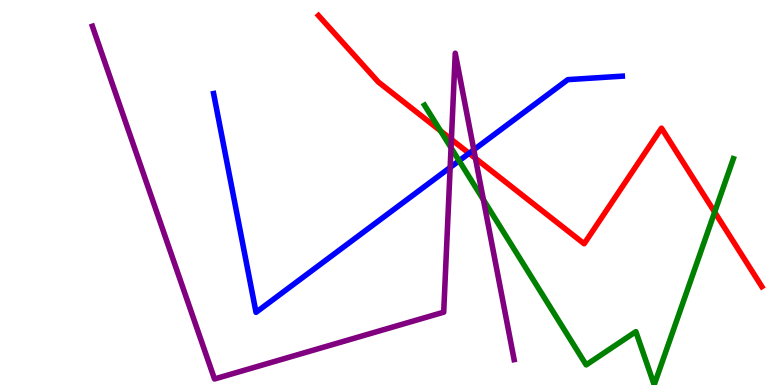[{'lines': ['blue', 'red'], 'intersections': [{'x': 6.05, 'y': 6.02}]}, {'lines': ['green', 'red'], 'intersections': [{'x': 5.68, 'y': 6.6}, {'x': 9.22, 'y': 4.49}]}, {'lines': ['purple', 'red'], 'intersections': [{'x': 5.82, 'y': 6.38}, {'x': 6.13, 'y': 5.89}]}, {'lines': ['blue', 'green'], 'intersections': [{'x': 5.92, 'y': 5.82}]}, {'lines': ['blue', 'purple'], 'intersections': [{'x': 5.81, 'y': 5.65}, {'x': 6.11, 'y': 6.11}]}, {'lines': ['green', 'purple'], 'intersections': [{'x': 5.82, 'y': 6.16}, {'x': 6.24, 'y': 4.81}]}]